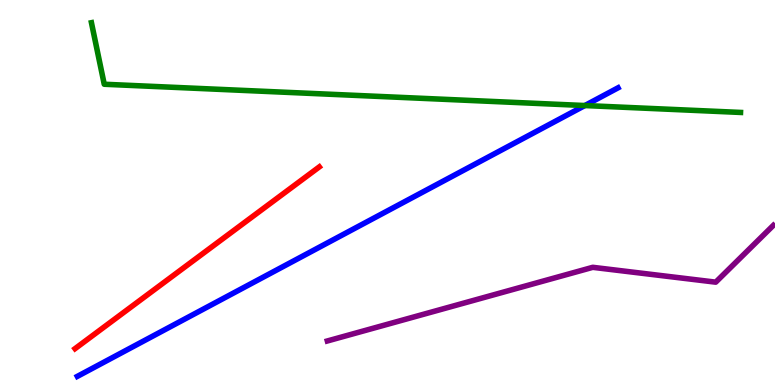[{'lines': ['blue', 'red'], 'intersections': []}, {'lines': ['green', 'red'], 'intersections': []}, {'lines': ['purple', 'red'], 'intersections': []}, {'lines': ['blue', 'green'], 'intersections': [{'x': 7.55, 'y': 7.26}]}, {'lines': ['blue', 'purple'], 'intersections': []}, {'lines': ['green', 'purple'], 'intersections': []}]